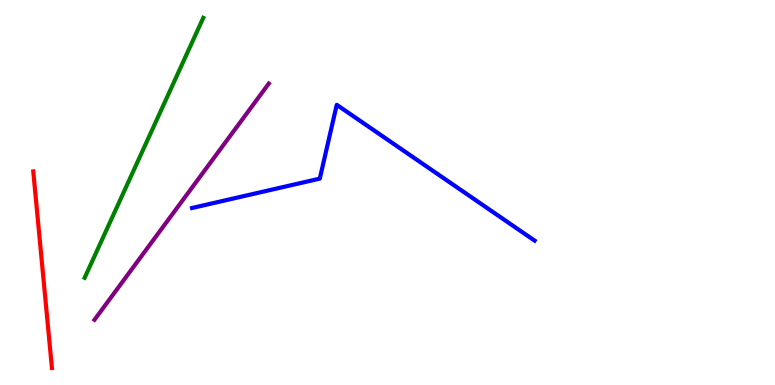[{'lines': ['blue', 'red'], 'intersections': []}, {'lines': ['green', 'red'], 'intersections': []}, {'lines': ['purple', 'red'], 'intersections': []}, {'lines': ['blue', 'green'], 'intersections': []}, {'lines': ['blue', 'purple'], 'intersections': []}, {'lines': ['green', 'purple'], 'intersections': []}]